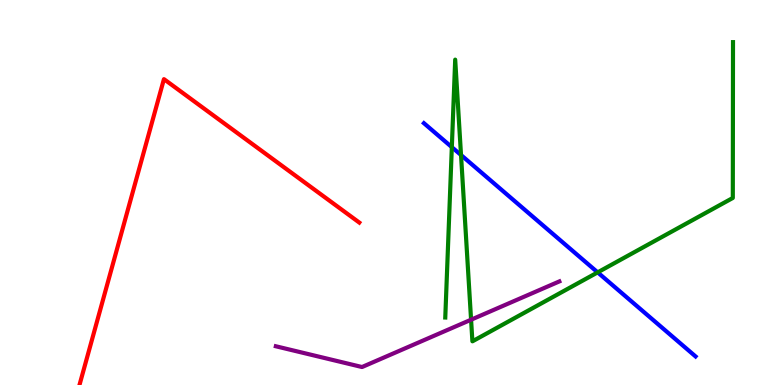[{'lines': ['blue', 'red'], 'intersections': []}, {'lines': ['green', 'red'], 'intersections': []}, {'lines': ['purple', 'red'], 'intersections': []}, {'lines': ['blue', 'green'], 'intersections': [{'x': 5.83, 'y': 6.18}, {'x': 5.95, 'y': 5.97}, {'x': 7.71, 'y': 2.93}]}, {'lines': ['blue', 'purple'], 'intersections': []}, {'lines': ['green', 'purple'], 'intersections': [{'x': 6.08, 'y': 1.7}]}]